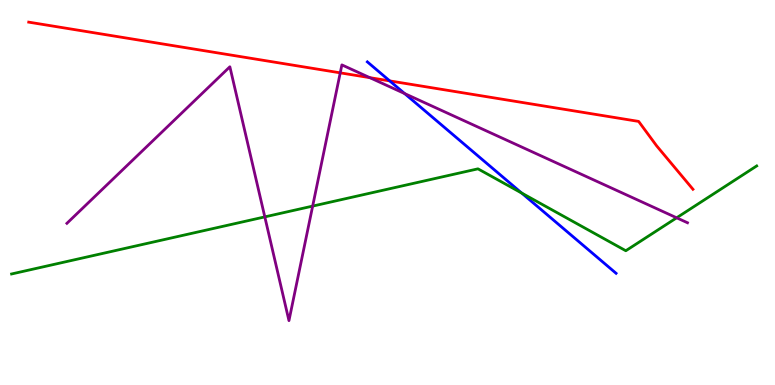[{'lines': ['blue', 'red'], 'intersections': [{'x': 5.03, 'y': 7.9}]}, {'lines': ['green', 'red'], 'intersections': []}, {'lines': ['purple', 'red'], 'intersections': [{'x': 4.39, 'y': 8.11}, {'x': 4.77, 'y': 7.98}]}, {'lines': ['blue', 'green'], 'intersections': [{'x': 6.73, 'y': 4.99}]}, {'lines': ['blue', 'purple'], 'intersections': [{'x': 5.22, 'y': 7.57}]}, {'lines': ['green', 'purple'], 'intersections': [{'x': 3.42, 'y': 4.37}, {'x': 4.03, 'y': 4.65}, {'x': 8.73, 'y': 4.34}]}]